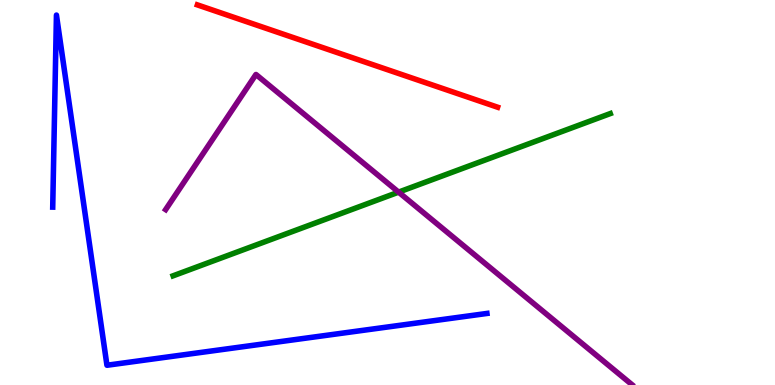[{'lines': ['blue', 'red'], 'intersections': []}, {'lines': ['green', 'red'], 'intersections': []}, {'lines': ['purple', 'red'], 'intersections': []}, {'lines': ['blue', 'green'], 'intersections': []}, {'lines': ['blue', 'purple'], 'intersections': []}, {'lines': ['green', 'purple'], 'intersections': [{'x': 5.14, 'y': 5.01}]}]